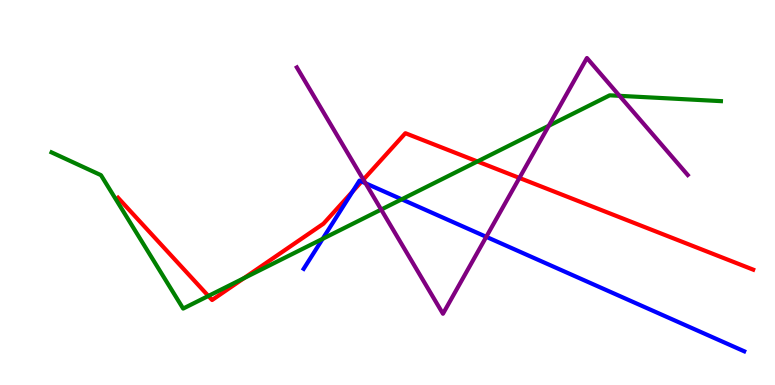[{'lines': ['blue', 'red'], 'intersections': [{'x': 4.55, 'y': 5.03}, {'x': 4.67, 'y': 5.29}]}, {'lines': ['green', 'red'], 'intersections': [{'x': 2.69, 'y': 2.31}, {'x': 3.15, 'y': 2.77}, {'x': 6.16, 'y': 5.81}]}, {'lines': ['purple', 'red'], 'intersections': [{'x': 4.69, 'y': 5.34}, {'x': 6.7, 'y': 5.38}]}, {'lines': ['blue', 'green'], 'intersections': [{'x': 4.16, 'y': 3.8}, {'x': 5.18, 'y': 4.82}]}, {'lines': ['blue', 'purple'], 'intersections': [{'x': 4.72, 'y': 5.24}, {'x': 6.27, 'y': 3.85}]}, {'lines': ['green', 'purple'], 'intersections': [{'x': 4.92, 'y': 4.56}, {'x': 7.08, 'y': 6.73}, {'x': 7.99, 'y': 7.51}]}]